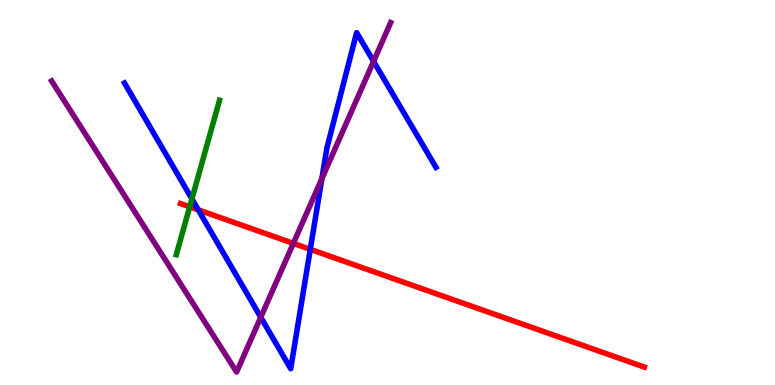[{'lines': ['blue', 'red'], 'intersections': [{'x': 2.56, 'y': 4.55}, {'x': 4.0, 'y': 3.52}]}, {'lines': ['green', 'red'], 'intersections': [{'x': 2.45, 'y': 4.63}]}, {'lines': ['purple', 'red'], 'intersections': [{'x': 3.79, 'y': 3.68}]}, {'lines': ['blue', 'green'], 'intersections': [{'x': 2.48, 'y': 4.83}]}, {'lines': ['blue', 'purple'], 'intersections': [{'x': 3.36, 'y': 1.76}, {'x': 4.15, 'y': 5.36}, {'x': 4.82, 'y': 8.41}]}, {'lines': ['green', 'purple'], 'intersections': []}]